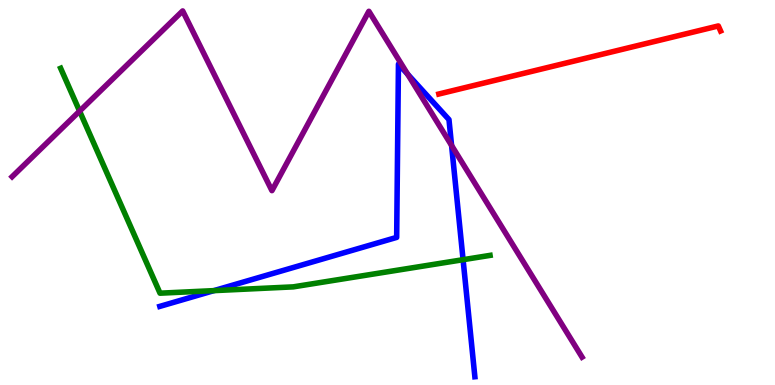[{'lines': ['blue', 'red'], 'intersections': []}, {'lines': ['green', 'red'], 'intersections': []}, {'lines': ['purple', 'red'], 'intersections': []}, {'lines': ['blue', 'green'], 'intersections': [{'x': 2.76, 'y': 2.45}, {'x': 5.98, 'y': 3.25}]}, {'lines': ['blue', 'purple'], 'intersections': [{'x': 5.26, 'y': 8.07}, {'x': 5.83, 'y': 6.22}]}, {'lines': ['green', 'purple'], 'intersections': [{'x': 1.03, 'y': 7.11}]}]